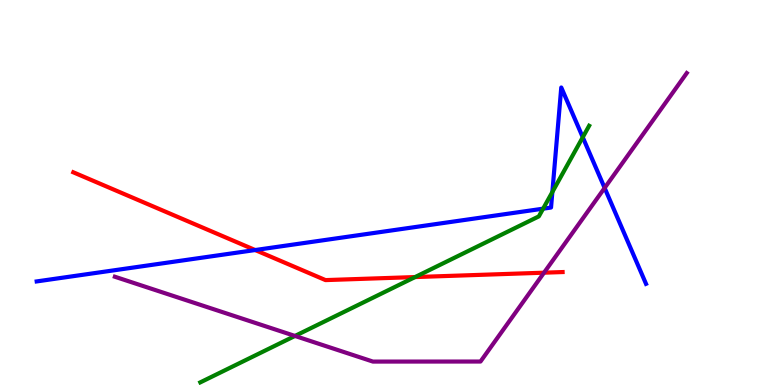[{'lines': ['blue', 'red'], 'intersections': [{'x': 3.29, 'y': 3.51}]}, {'lines': ['green', 'red'], 'intersections': [{'x': 5.36, 'y': 2.8}]}, {'lines': ['purple', 'red'], 'intersections': [{'x': 7.02, 'y': 2.92}]}, {'lines': ['blue', 'green'], 'intersections': [{'x': 7.01, 'y': 4.58}, {'x': 7.13, 'y': 5.01}, {'x': 7.52, 'y': 6.43}]}, {'lines': ['blue', 'purple'], 'intersections': [{'x': 7.8, 'y': 5.12}]}, {'lines': ['green', 'purple'], 'intersections': [{'x': 3.81, 'y': 1.27}]}]